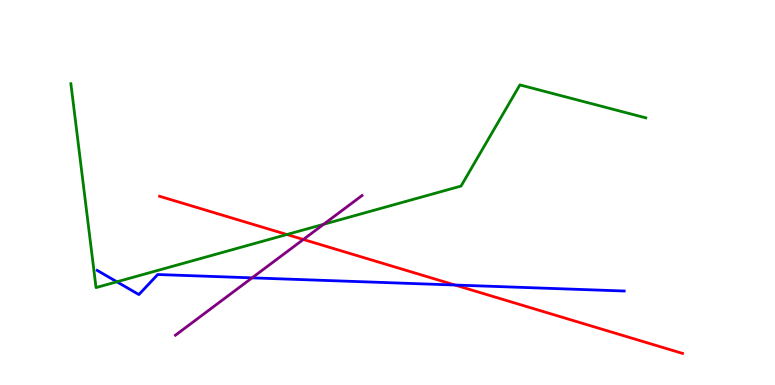[{'lines': ['blue', 'red'], 'intersections': [{'x': 5.87, 'y': 2.6}]}, {'lines': ['green', 'red'], 'intersections': [{'x': 3.7, 'y': 3.91}]}, {'lines': ['purple', 'red'], 'intersections': [{'x': 3.91, 'y': 3.78}]}, {'lines': ['blue', 'green'], 'intersections': [{'x': 1.51, 'y': 2.68}]}, {'lines': ['blue', 'purple'], 'intersections': [{'x': 3.25, 'y': 2.78}]}, {'lines': ['green', 'purple'], 'intersections': [{'x': 4.18, 'y': 4.17}]}]